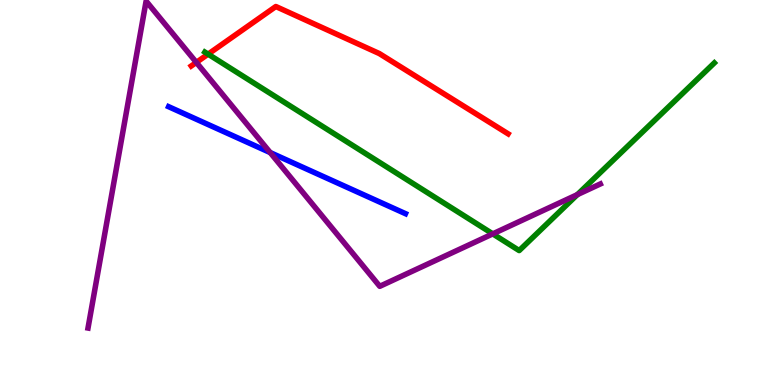[{'lines': ['blue', 'red'], 'intersections': []}, {'lines': ['green', 'red'], 'intersections': [{'x': 2.69, 'y': 8.59}]}, {'lines': ['purple', 'red'], 'intersections': [{'x': 2.53, 'y': 8.38}]}, {'lines': ['blue', 'green'], 'intersections': []}, {'lines': ['blue', 'purple'], 'intersections': [{'x': 3.49, 'y': 6.04}]}, {'lines': ['green', 'purple'], 'intersections': [{'x': 6.36, 'y': 3.93}, {'x': 7.45, 'y': 4.95}]}]